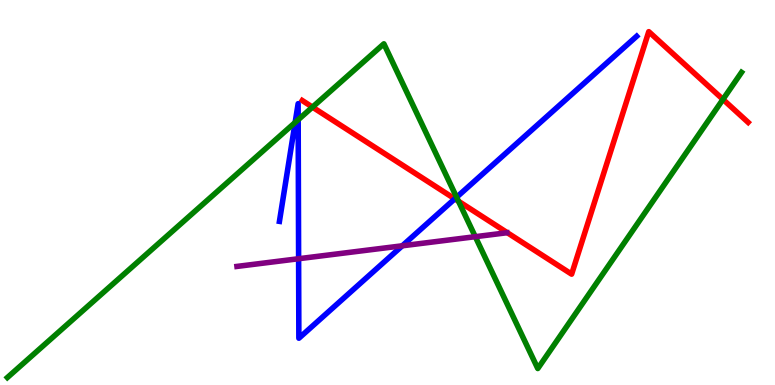[{'lines': ['blue', 'red'], 'intersections': [{'x': 5.87, 'y': 4.84}]}, {'lines': ['green', 'red'], 'intersections': [{'x': 4.03, 'y': 7.22}, {'x': 5.92, 'y': 4.77}, {'x': 9.33, 'y': 7.42}]}, {'lines': ['purple', 'red'], 'intersections': []}, {'lines': ['blue', 'green'], 'intersections': [{'x': 3.81, 'y': 6.82}, {'x': 3.85, 'y': 6.89}, {'x': 5.89, 'y': 4.88}]}, {'lines': ['blue', 'purple'], 'intersections': [{'x': 3.85, 'y': 3.28}, {'x': 5.19, 'y': 3.62}]}, {'lines': ['green', 'purple'], 'intersections': [{'x': 6.13, 'y': 3.85}]}]